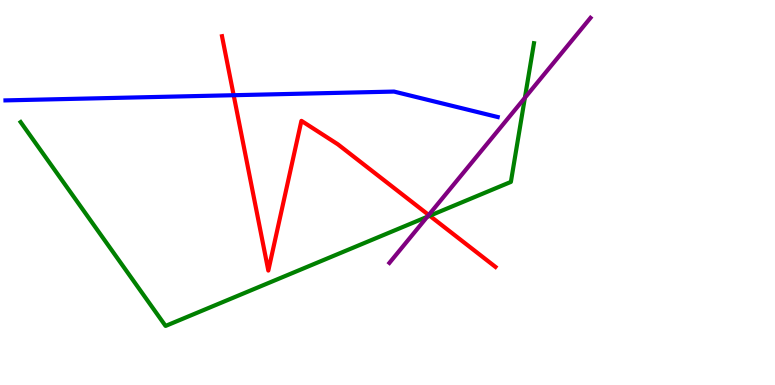[{'lines': ['blue', 'red'], 'intersections': [{'x': 3.02, 'y': 7.53}]}, {'lines': ['green', 'red'], 'intersections': [{'x': 5.54, 'y': 4.4}]}, {'lines': ['purple', 'red'], 'intersections': [{'x': 5.53, 'y': 4.42}]}, {'lines': ['blue', 'green'], 'intersections': []}, {'lines': ['blue', 'purple'], 'intersections': []}, {'lines': ['green', 'purple'], 'intersections': [{'x': 5.51, 'y': 4.37}, {'x': 6.77, 'y': 7.46}]}]